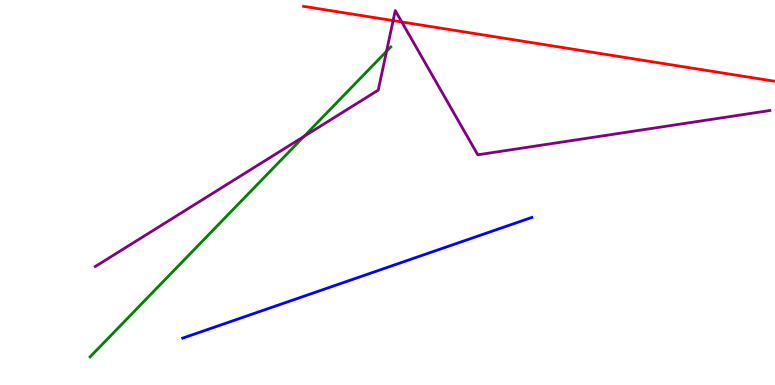[{'lines': ['blue', 'red'], 'intersections': []}, {'lines': ['green', 'red'], 'intersections': []}, {'lines': ['purple', 'red'], 'intersections': [{'x': 5.07, 'y': 9.47}, {'x': 5.18, 'y': 9.43}]}, {'lines': ['blue', 'green'], 'intersections': []}, {'lines': ['blue', 'purple'], 'intersections': []}, {'lines': ['green', 'purple'], 'intersections': [{'x': 3.92, 'y': 6.46}, {'x': 4.99, 'y': 8.67}]}]